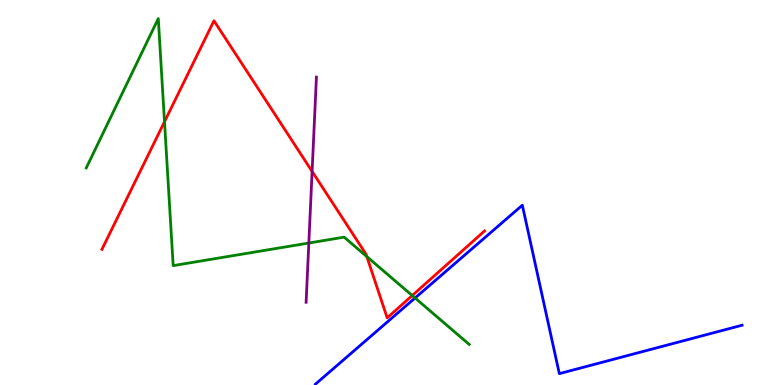[{'lines': ['blue', 'red'], 'intersections': []}, {'lines': ['green', 'red'], 'intersections': [{'x': 2.12, 'y': 6.84}, {'x': 4.73, 'y': 3.34}, {'x': 5.32, 'y': 2.32}]}, {'lines': ['purple', 'red'], 'intersections': [{'x': 4.03, 'y': 5.55}]}, {'lines': ['blue', 'green'], 'intersections': [{'x': 5.36, 'y': 2.26}]}, {'lines': ['blue', 'purple'], 'intersections': []}, {'lines': ['green', 'purple'], 'intersections': [{'x': 3.98, 'y': 3.69}]}]